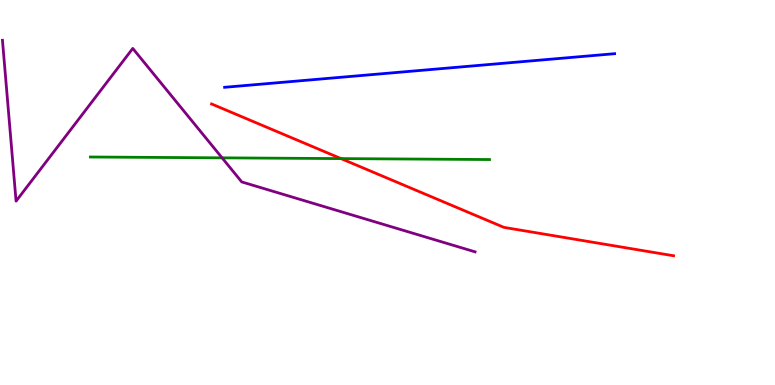[{'lines': ['blue', 'red'], 'intersections': []}, {'lines': ['green', 'red'], 'intersections': [{'x': 4.4, 'y': 5.88}]}, {'lines': ['purple', 'red'], 'intersections': []}, {'lines': ['blue', 'green'], 'intersections': []}, {'lines': ['blue', 'purple'], 'intersections': []}, {'lines': ['green', 'purple'], 'intersections': [{'x': 2.87, 'y': 5.9}]}]